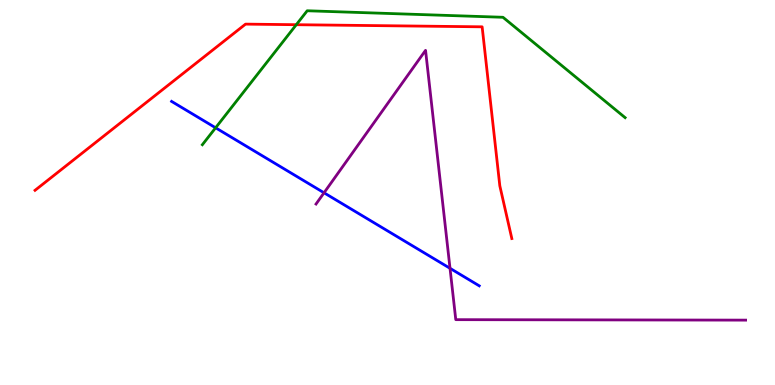[{'lines': ['blue', 'red'], 'intersections': []}, {'lines': ['green', 'red'], 'intersections': [{'x': 3.82, 'y': 9.36}]}, {'lines': ['purple', 'red'], 'intersections': []}, {'lines': ['blue', 'green'], 'intersections': [{'x': 2.78, 'y': 6.68}]}, {'lines': ['blue', 'purple'], 'intersections': [{'x': 4.18, 'y': 4.99}, {'x': 5.81, 'y': 3.03}]}, {'lines': ['green', 'purple'], 'intersections': []}]